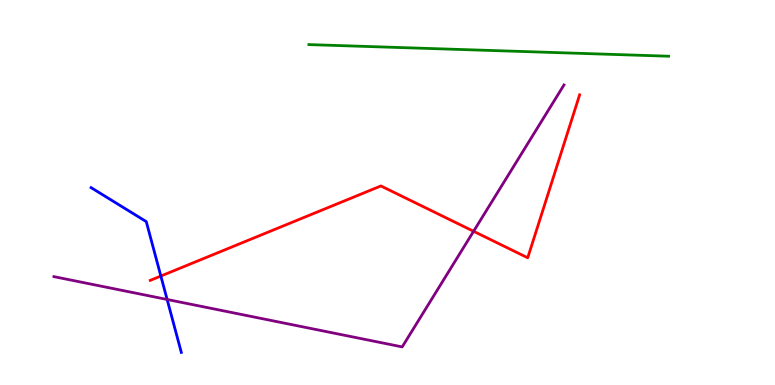[{'lines': ['blue', 'red'], 'intersections': [{'x': 2.08, 'y': 2.83}]}, {'lines': ['green', 'red'], 'intersections': []}, {'lines': ['purple', 'red'], 'intersections': [{'x': 6.11, 'y': 3.99}]}, {'lines': ['blue', 'green'], 'intersections': []}, {'lines': ['blue', 'purple'], 'intersections': [{'x': 2.16, 'y': 2.22}]}, {'lines': ['green', 'purple'], 'intersections': []}]